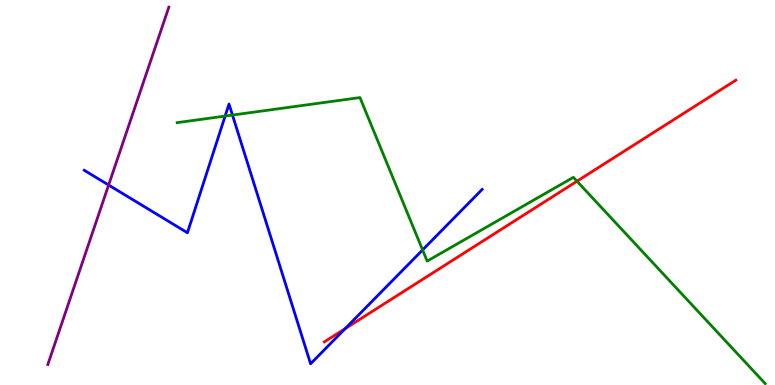[{'lines': ['blue', 'red'], 'intersections': [{'x': 4.45, 'y': 1.46}]}, {'lines': ['green', 'red'], 'intersections': [{'x': 7.44, 'y': 5.29}]}, {'lines': ['purple', 'red'], 'intersections': []}, {'lines': ['blue', 'green'], 'intersections': [{'x': 2.9, 'y': 6.99}, {'x': 3.0, 'y': 7.01}, {'x': 5.45, 'y': 3.51}]}, {'lines': ['blue', 'purple'], 'intersections': [{'x': 1.4, 'y': 5.19}]}, {'lines': ['green', 'purple'], 'intersections': []}]